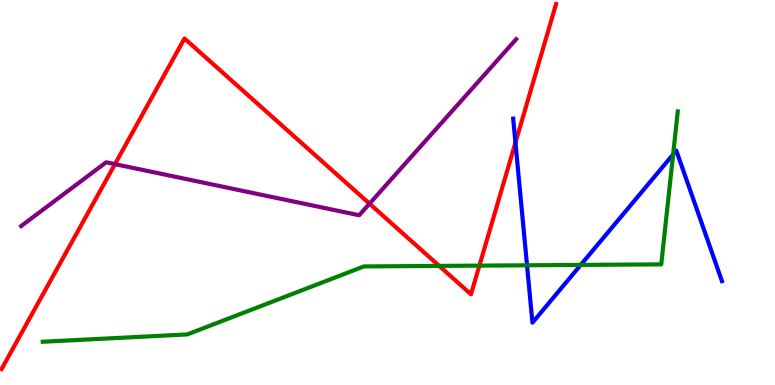[{'lines': ['blue', 'red'], 'intersections': [{'x': 6.65, 'y': 6.29}]}, {'lines': ['green', 'red'], 'intersections': [{'x': 5.67, 'y': 3.09}, {'x': 6.19, 'y': 3.1}]}, {'lines': ['purple', 'red'], 'intersections': [{'x': 1.48, 'y': 5.74}, {'x': 4.77, 'y': 4.71}]}, {'lines': ['blue', 'green'], 'intersections': [{'x': 6.8, 'y': 3.11}, {'x': 7.49, 'y': 3.12}, {'x': 8.69, 'y': 5.99}]}, {'lines': ['blue', 'purple'], 'intersections': []}, {'lines': ['green', 'purple'], 'intersections': []}]